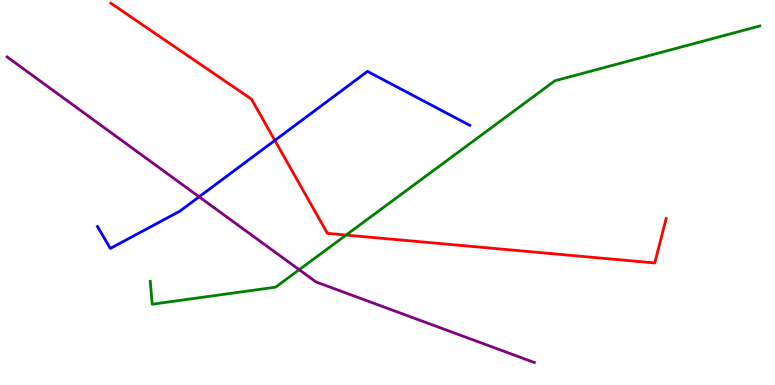[{'lines': ['blue', 'red'], 'intersections': [{'x': 3.55, 'y': 6.35}]}, {'lines': ['green', 'red'], 'intersections': [{'x': 4.47, 'y': 3.89}]}, {'lines': ['purple', 'red'], 'intersections': []}, {'lines': ['blue', 'green'], 'intersections': []}, {'lines': ['blue', 'purple'], 'intersections': [{'x': 2.57, 'y': 4.89}]}, {'lines': ['green', 'purple'], 'intersections': [{'x': 3.86, 'y': 2.99}]}]